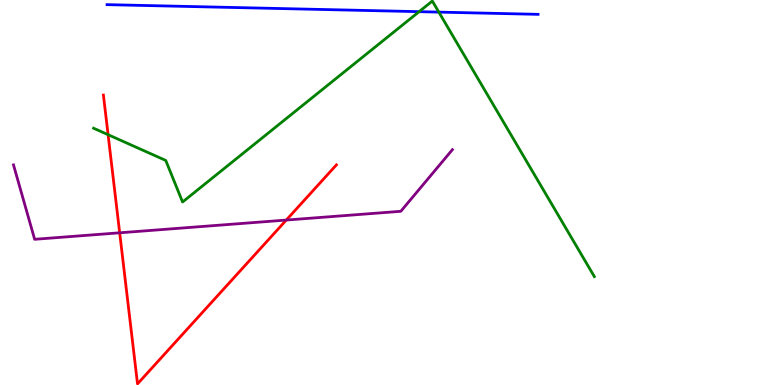[{'lines': ['blue', 'red'], 'intersections': []}, {'lines': ['green', 'red'], 'intersections': [{'x': 1.39, 'y': 6.5}]}, {'lines': ['purple', 'red'], 'intersections': [{'x': 1.54, 'y': 3.95}, {'x': 3.69, 'y': 4.28}]}, {'lines': ['blue', 'green'], 'intersections': [{'x': 5.41, 'y': 9.7}, {'x': 5.66, 'y': 9.69}]}, {'lines': ['blue', 'purple'], 'intersections': []}, {'lines': ['green', 'purple'], 'intersections': []}]